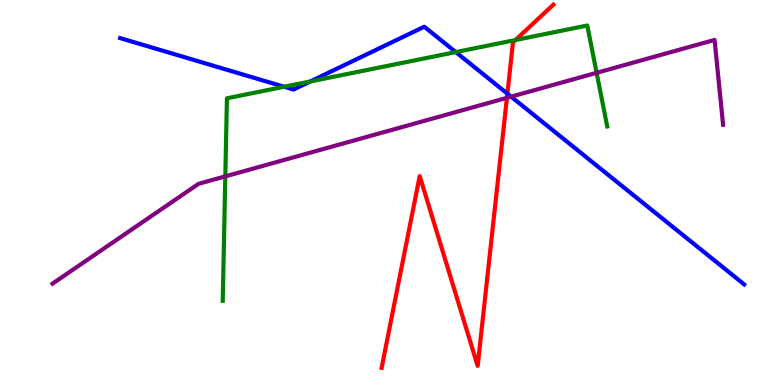[{'lines': ['blue', 'red'], 'intersections': [{'x': 6.55, 'y': 7.57}]}, {'lines': ['green', 'red'], 'intersections': [{'x': 6.65, 'y': 8.96}]}, {'lines': ['purple', 'red'], 'intersections': [{'x': 6.54, 'y': 7.46}]}, {'lines': ['blue', 'green'], 'intersections': [{'x': 3.67, 'y': 7.75}, {'x': 4.0, 'y': 7.88}, {'x': 5.88, 'y': 8.65}]}, {'lines': ['blue', 'purple'], 'intersections': [{'x': 6.6, 'y': 7.49}]}, {'lines': ['green', 'purple'], 'intersections': [{'x': 2.91, 'y': 5.42}, {'x': 7.7, 'y': 8.11}]}]